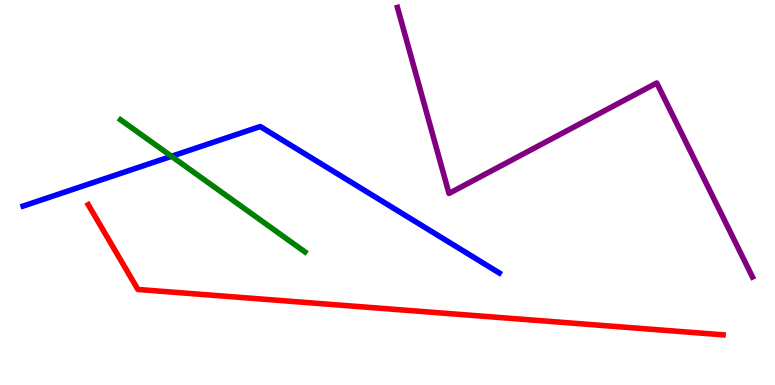[{'lines': ['blue', 'red'], 'intersections': []}, {'lines': ['green', 'red'], 'intersections': []}, {'lines': ['purple', 'red'], 'intersections': []}, {'lines': ['blue', 'green'], 'intersections': [{'x': 2.21, 'y': 5.94}]}, {'lines': ['blue', 'purple'], 'intersections': []}, {'lines': ['green', 'purple'], 'intersections': []}]